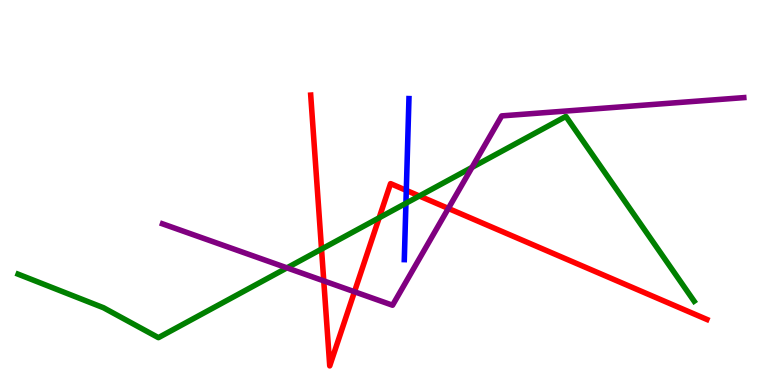[{'lines': ['blue', 'red'], 'intersections': [{'x': 5.24, 'y': 5.05}]}, {'lines': ['green', 'red'], 'intersections': [{'x': 4.15, 'y': 3.53}, {'x': 4.89, 'y': 4.34}, {'x': 5.41, 'y': 4.91}]}, {'lines': ['purple', 'red'], 'intersections': [{'x': 4.18, 'y': 2.7}, {'x': 4.57, 'y': 2.42}, {'x': 5.79, 'y': 4.59}]}, {'lines': ['blue', 'green'], 'intersections': [{'x': 5.24, 'y': 4.72}]}, {'lines': ['blue', 'purple'], 'intersections': []}, {'lines': ['green', 'purple'], 'intersections': [{'x': 3.7, 'y': 3.04}, {'x': 6.09, 'y': 5.65}]}]